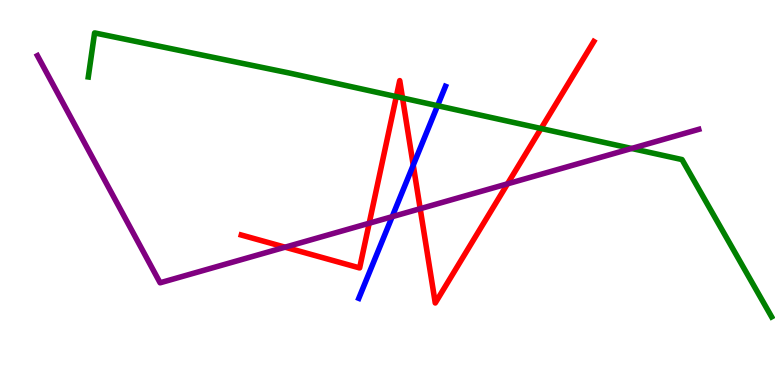[{'lines': ['blue', 'red'], 'intersections': [{'x': 5.33, 'y': 5.71}]}, {'lines': ['green', 'red'], 'intersections': [{'x': 5.11, 'y': 7.49}, {'x': 5.19, 'y': 7.46}, {'x': 6.98, 'y': 6.66}]}, {'lines': ['purple', 'red'], 'intersections': [{'x': 3.68, 'y': 3.58}, {'x': 4.76, 'y': 4.2}, {'x': 5.42, 'y': 4.58}, {'x': 6.55, 'y': 5.23}]}, {'lines': ['blue', 'green'], 'intersections': [{'x': 5.65, 'y': 7.25}]}, {'lines': ['blue', 'purple'], 'intersections': [{'x': 5.06, 'y': 4.37}]}, {'lines': ['green', 'purple'], 'intersections': [{'x': 8.15, 'y': 6.14}]}]